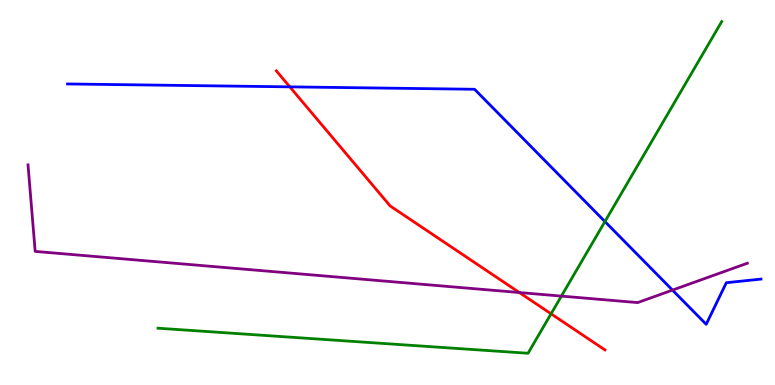[{'lines': ['blue', 'red'], 'intersections': [{'x': 3.74, 'y': 7.74}]}, {'lines': ['green', 'red'], 'intersections': [{'x': 7.11, 'y': 1.85}]}, {'lines': ['purple', 'red'], 'intersections': [{'x': 6.7, 'y': 2.4}]}, {'lines': ['blue', 'green'], 'intersections': [{'x': 7.81, 'y': 4.25}]}, {'lines': ['blue', 'purple'], 'intersections': [{'x': 8.68, 'y': 2.46}]}, {'lines': ['green', 'purple'], 'intersections': [{'x': 7.24, 'y': 2.31}]}]